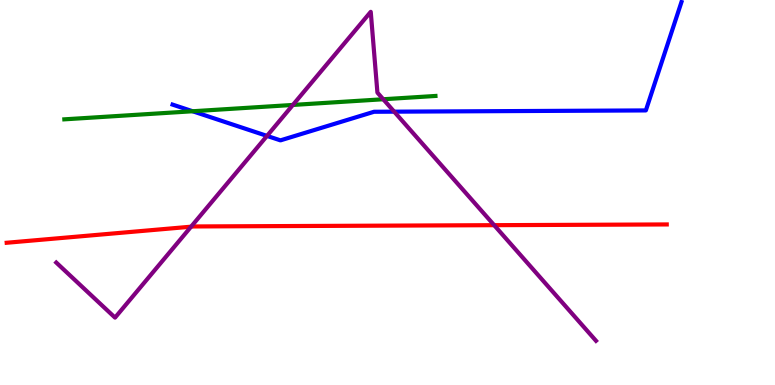[{'lines': ['blue', 'red'], 'intersections': []}, {'lines': ['green', 'red'], 'intersections': []}, {'lines': ['purple', 'red'], 'intersections': [{'x': 2.47, 'y': 4.11}, {'x': 6.38, 'y': 4.15}]}, {'lines': ['blue', 'green'], 'intersections': [{'x': 2.49, 'y': 7.11}]}, {'lines': ['blue', 'purple'], 'intersections': [{'x': 3.45, 'y': 6.47}, {'x': 5.09, 'y': 7.1}]}, {'lines': ['green', 'purple'], 'intersections': [{'x': 3.78, 'y': 7.27}, {'x': 4.95, 'y': 7.42}]}]